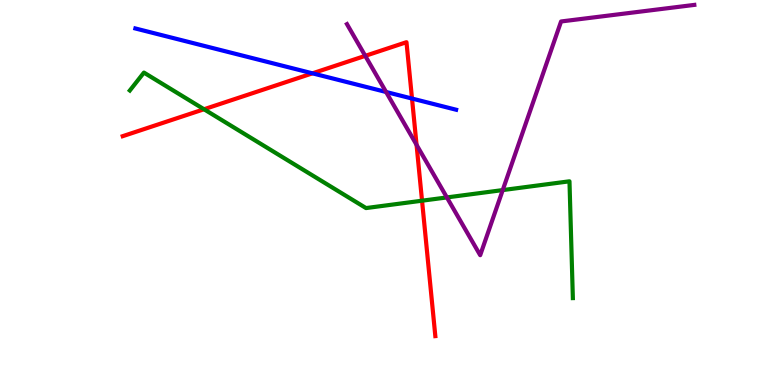[{'lines': ['blue', 'red'], 'intersections': [{'x': 4.03, 'y': 8.1}, {'x': 5.32, 'y': 7.44}]}, {'lines': ['green', 'red'], 'intersections': [{'x': 2.63, 'y': 7.16}, {'x': 5.45, 'y': 4.79}]}, {'lines': ['purple', 'red'], 'intersections': [{'x': 4.71, 'y': 8.55}, {'x': 5.37, 'y': 6.24}]}, {'lines': ['blue', 'green'], 'intersections': []}, {'lines': ['blue', 'purple'], 'intersections': [{'x': 4.98, 'y': 7.61}]}, {'lines': ['green', 'purple'], 'intersections': [{'x': 5.77, 'y': 4.87}, {'x': 6.49, 'y': 5.06}]}]